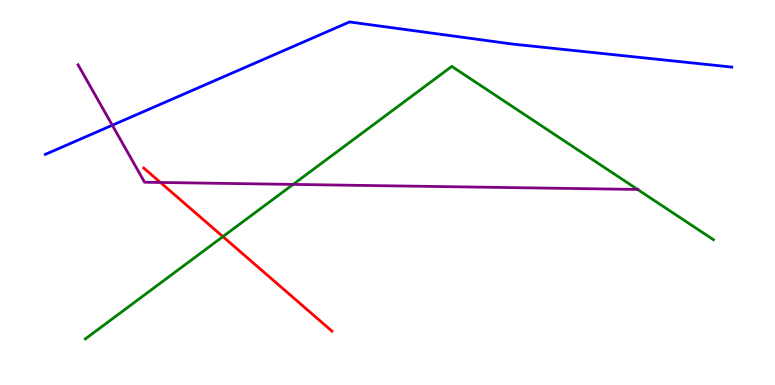[{'lines': ['blue', 'red'], 'intersections': []}, {'lines': ['green', 'red'], 'intersections': [{'x': 2.88, 'y': 3.85}]}, {'lines': ['purple', 'red'], 'intersections': [{'x': 2.07, 'y': 5.26}]}, {'lines': ['blue', 'green'], 'intersections': []}, {'lines': ['blue', 'purple'], 'intersections': [{'x': 1.45, 'y': 6.75}]}, {'lines': ['green', 'purple'], 'intersections': [{'x': 3.78, 'y': 5.21}, {'x': 8.23, 'y': 5.08}]}]